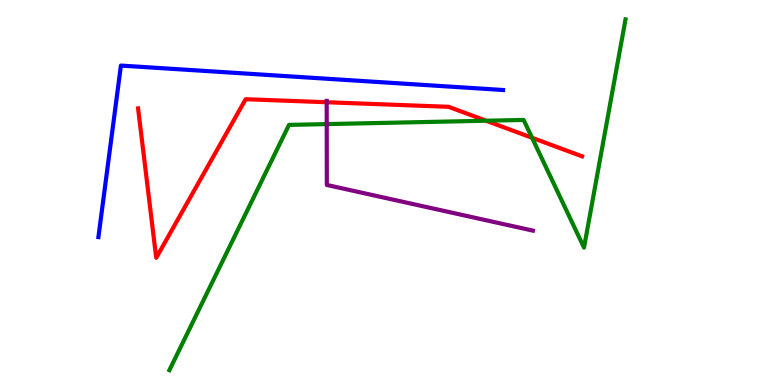[{'lines': ['blue', 'red'], 'intersections': []}, {'lines': ['green', 'red'], 'intersections': [{'x': 6.27, 'y': 6.86}, {'x': 6.87, 'y': 6.42}]}, {'lines': ['purple', 'red'], 'intersections': [{'x': 4.22, 'y': 7.34}]}, {'lines': ['blue', 'green'], 'intersections': []}, {'lines': ['blue', 'purple'], 'intersections': []}, {'lines': ['green', 'purple'], 'intersections': [{'x': 4.22, 'y': 6.78}]}]